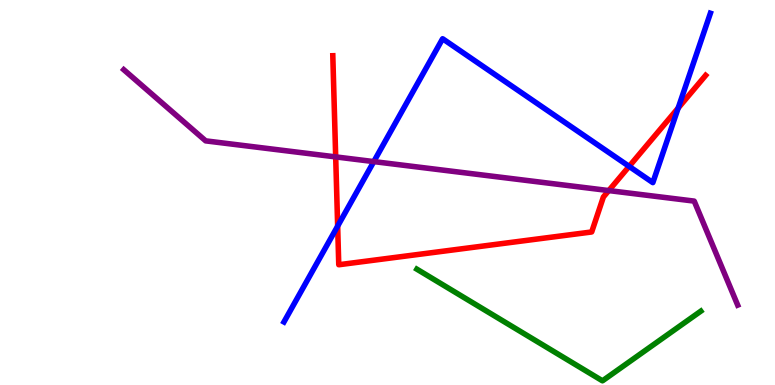[{'lines': ['blue', 'red'], 'intersections': [{'x': 4.36, 'y': 4.13}, {'x': 8.12, 'y': 5.68}, {'x': 8.75, 'y': 7.19}]}, {'lines': ['green', 'red'], 'intersections': []}, {'lines': ['purple', 'red'], 'intersections': [{'x': 4.33, 'y': 5.92}, {'x': 7.86, 'y': 5.05}]}, {'lines': ['blue', 'green'], 'intersections': []}, {'lines': ['blue', 'purple'], 'intersections': [{'x': 4.82, 'y': 5.8}]}, {'lines': ['green', 'purple'], 'intersections': []}]